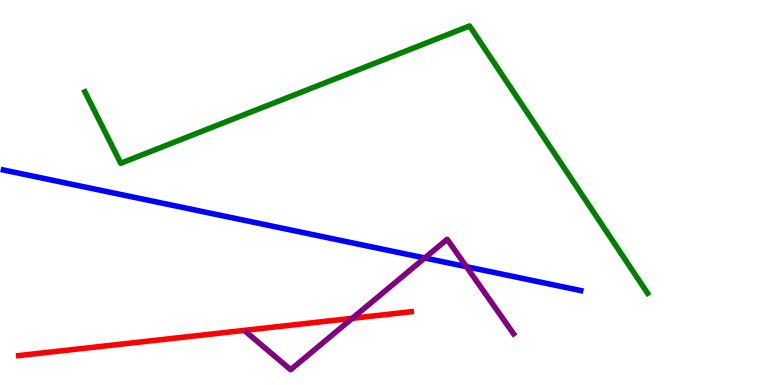[{'lines': ['blue', 'red'], 'intersections': []}, {'lines': ['green', 'red'], 'intersections': []}, {'lines': ['purple', 'red'], 'intersections': [{'x': 4.55, 'y': 1.73}]}, {'lines': ['blue', 'green'], 'intersections': []}, {'lines': ['blue', 'purple'], 'intersections': [{'x': 5.48, 'y': 3.3}, {'x': 6.02, 'y': 3.07}]}, {'lines': ['green', 'purple'], 'intersections': []}]